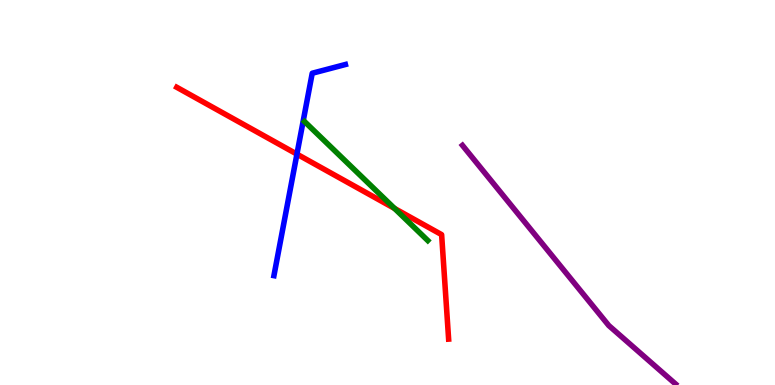[{'lines': ['blue', 'red'], 'intersections': [{'x': 3.83, 'y': 6.0}]}, {'lines': ['green', 'red'], 'intersections': [{'x': 5.09, 'y': 4.59}]}, {'lines': ['purple', 'red'], 'intersections': []}, {'lines': ['blue', 'green'], 'intersections': []}, {'lines': ['blue', 'purple'], 'intersections': []}, {'lines': ['green', 'purple'], 'intersections': []}]